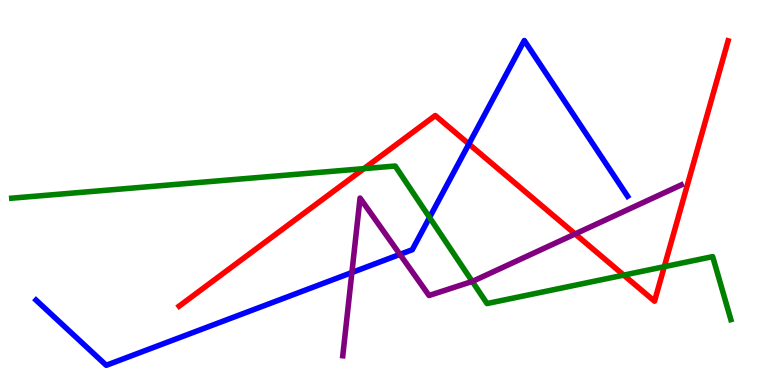[{'lines': ['blue', 'red'], 'intersections': [{'x': 6.05, 'y': 6.26}]}, {'lines': ['green', 'red'], 'intersections': [{'x': 4.7, 'y': 5.62}, {'x': 8.05, 'y': 2.85}, {'x': 8.57, 'y': 3.07}]}, {'lines': ['purple', 'red'], 'intersections': [{'x': 7.42, 'y': 3.92}]}, {'lines': ['blue', 'green'], 'intersections': [{'x': 5.54, 'y': 4.35}]}, {'lines': ['blue', 'purple'], 'intersections': [{'x': 4.54, 'y': 2.92}, {'x': 5.16, 'y': 3.39}]}, {'lines': ['green', 'purple'], 'intersections': [{'x': 6.09, 'y': 2.69}]}]